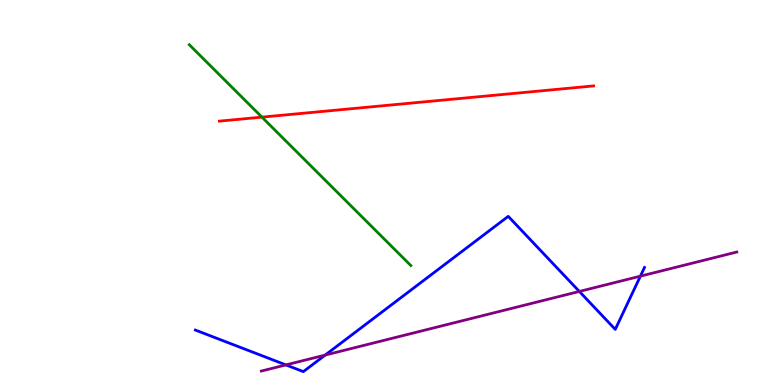[{'lines': ['blue', 'red'], 'intersections': []}, {'lines': ['green', 'red'], 'intersections': [{'x': 3.38, 'y': 6.96}]}, {'lines': ['purple', 'red'], 'intersections': []}, {'lines': ['blue', 'green'], 'intersections': []}, {'lines': ['blue', 'purple'], 'intersections': [{'x': 3.69, 'y': 0.522}, {'x': 4.2, 'y': 0.777}, {'x': 7.48, 'y': 2.43}, {'x': 8.26, 'y': 2.83}]}, {'lines': ['green', 'purple'], 'intersections': []}]